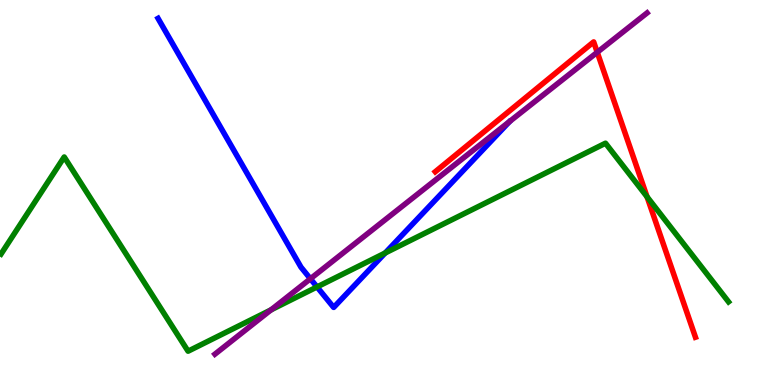[{'lines': ['blue', 'red'], 'intersections': []}, {'lines': ['green', 'red'], 'intersections': [{'x': 8.35, 'y': 4.89}]}, {'lines': ['purple', 'red'], 'intersections': [{'x': 7.71, 'y': 8.64}]}, {'lines': ['blue', 'green'], 'intersections': [{'x': 4.09, 'y': 2.55}, {'x': 4.97, 'y': 3.43}]}, {'lines': ['blue', 'purple'], 'intersections': [{'x': 4.01, 'y': 2.76}]}, {'lines': ['green', 'purple'], 'intersections': [{'x': 3.5, 'y': 1.95}]}]